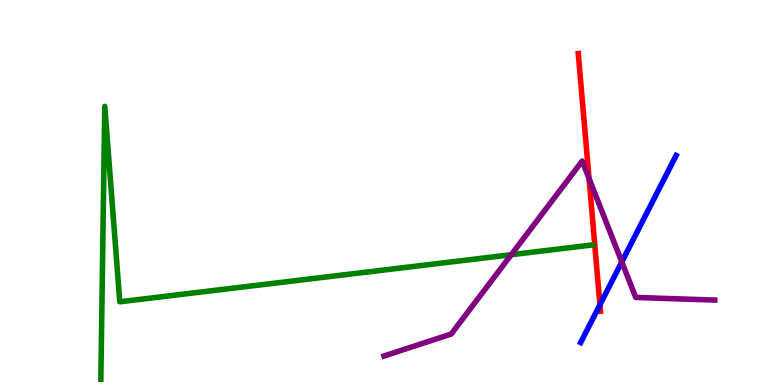[{'lines': ['blue', 'red'], 'intersections': [{'x': 7.74, 'y': 2.08}]}, {'lines': ['green', 'red'], 'intersections': []}, {'lines': ['purple', 'red'], 'intersections': [{'x': 7.6, 'y': 5.36}]}, {'lines': ['blue', 'green'], 'intersections': []}, {'lines': ['blue', 'purple'], 'intersections': [{'x': 8.02, 'y': 3.2}]}, {'lines': ['green', 'purple'], 'intersections': [{'x': 6.6, 'y': 3.38}]}]